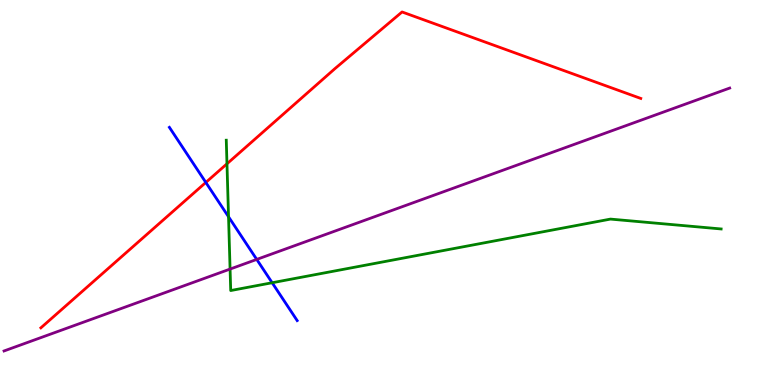[{'lines': ['blue', 'red'], 'intersections': [{'x': 2.66, 'y': 5.26}]}, {'lines': ['green', 'red'], 'intersections': [{'x': 2.93, 'y': 5.75}]}, {'lines': ['purple', 'red'], 'intersections': []}, {'lines': ['blue', 'green'], 'intersections': [{'x': 2.95, 'y': 4.37}, {'x': 3.51, 'y': 2.66}]}, {'lines': ['blue', 'purple'], 'intersections': [{'x': 3.31, 'y': 3.26}]}, {'lines': ['green', 'purple'], 'intersections': [{'x': 2.97, 'y': 3.01}]}]